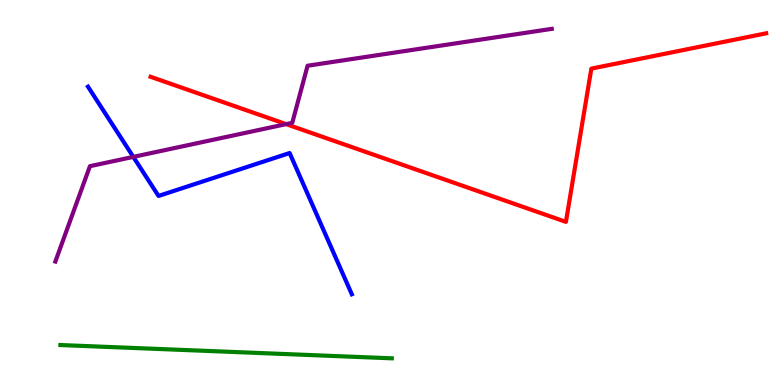[{'lines': ['blue', 'red'], 'intersections': []}, {'lines': ['green', 'red'], 'intersections': []}, {'lines': ['purple', 'red'], 'intersections': [{'x': 3.69, 'y': 6.78}]}, {'lines': ['blue', 'green'], 'intersections': []}, {'lines': ['blue', 'purple'], 'intersections': [{'x': 1.72, 'y': 5.93}]}, {'lines': ['green', 'purple'], 'intersections': []}]